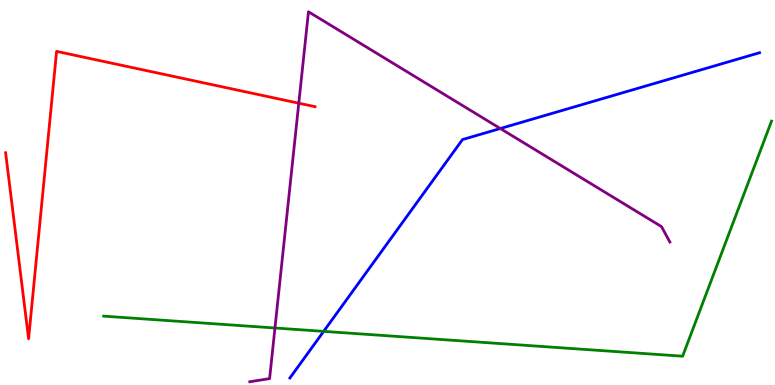[{'lines': ['blue', 'red'], 'intersections': []}, {'lines': ['green', 'red'], 'intersections': []}, {'lines': ['purple', 'red'], 'intersections': [{'x': 3.86, 'y': 7.32}]}, {'lines': ['blue', 'green'], 'intersections': [{'x': 4.18, 'y': 1.39}]}, {'lines': ['blue', 'purple'], 'intersections': [{'x': 6.46, 'y': 6.66}]}, {'lines': ['green', 'purple'], 'intersections': [{'x': 3.55, 'y': 1.48}]}]